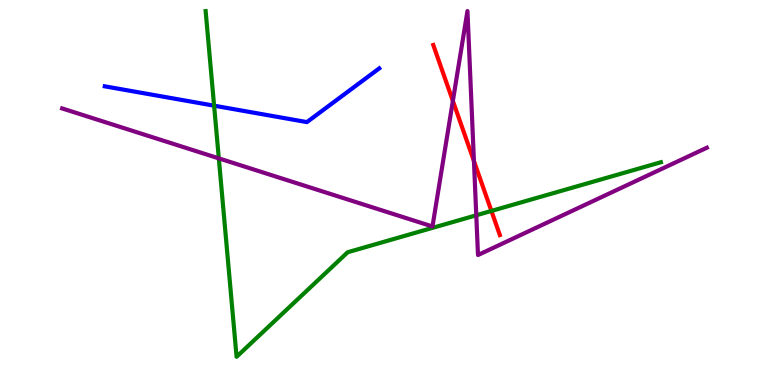[{'lines': ['blue', 'red'], 'intersections': []}, {'lines': ['green', 'red'], 'intersections': [{'x': 6.34, 'y': 4.52}]}, {'lines': ['purple', 'red'], 'intersections': [{'x': 5.84, 'y': 7.38}, {'x': 6.12, 'y': 5.82}]}, {'lines': ['blue', 'green'], 'intersections': [{'x': 2.76, 'y': 7.26}]}, {'lines': ['blue', 'purple'], 'intersections': []}, {'lines': ['green', 'purple'], 'intersections': [{'x': 2.82, 'y': 5.89}, {'x': 6.15, 'y': 4.41}]}]